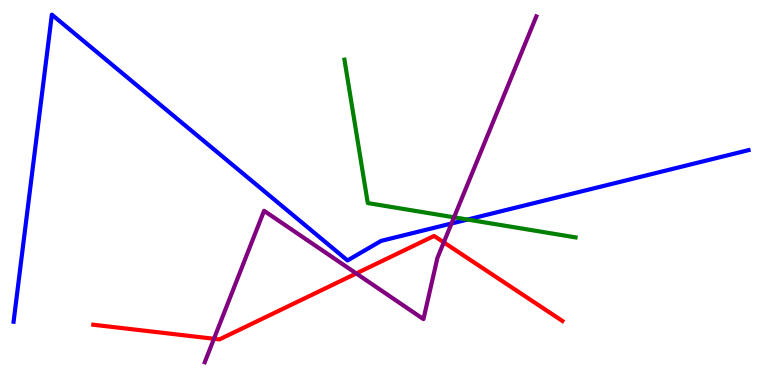[{'lines': ['blue', 'red'], 'intersections': []}, {'lines': ['green', 'red'], 'intersections': []}, {'lines': ['purple', 'red'], 'intersections': [{'x': 2.76, 'y': 1.2}, {'x': 4.6, 'y': 2.9}, {'x': 5.73, 'y': 3.7}]}, {'lines': ['blue', 'green'], 'intersections': [{'x': 6.03, 'y': 4.3}]}, {'lines': ['blue', 'purple'], 'intersections': [{'x': 5.83, 'y': 4.19}]}, {'lines': ['green', 'purple'], 'intersections': [{'x': 5.86, 'y': 4.36}]}]